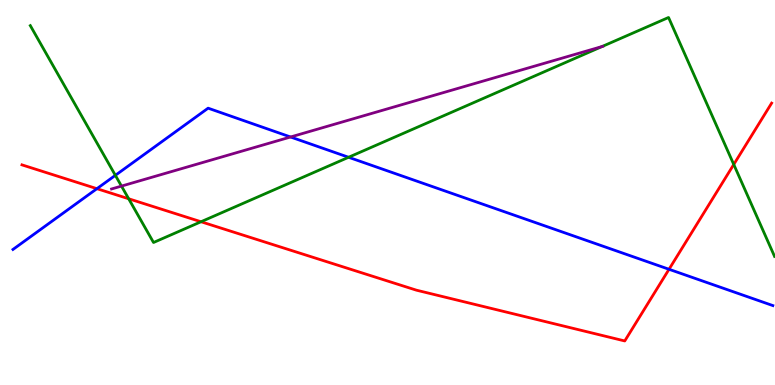[{'lines': ['blue', 'red'], 'intersections': [{'x': 1.25, 'y': 5.1}, {'x': 8.63, 'y': 3.01}]}, {'lines': ['green', 'red'], 'intersections': [{'x': 1.66, 'y': 4.84}, {'x': 2.59, 'y': 4.24}, {'x': 9.47, 'y': 5.73}]}, {'lines': ['purple', 'red'], 'intersections': []}, {'lines': ['blue', 'green'], 'intersections': [{'x': 1.49, 'y': 5.45}, {'x': 4.5, 'y': 5.92}]}, {'lines': ['blue', 'purple'], 'intersections': [{'x': 3.75, 'y': 6.44}]}, {'lines': ['green', 'purple'], 'intersections': [{'x': 1.57, 'y': 5.17}, {'x': 7.77, 'y': 8.79}]}]